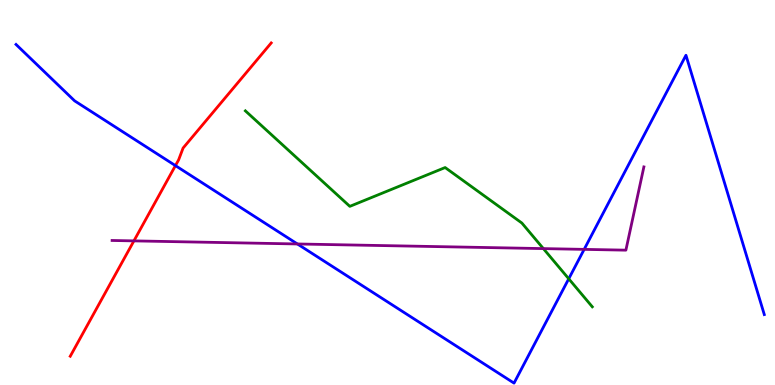[{'lines': ['blue', 'red'], 'intersections': [{'x': 2.26, 'y': 5.7}]}, {'lines': ['green', 'red'], 'intersections': []}, {'lines': ['purple', 'red'], 'intersections': [{'x': 1.73, 'y': 3.74}]}, {'lines': ['blue', 'green'], 'intersections': [{'x': 7.34, 'y': 2.76}]}, {'lines': ['blue', 'purple'], 'intersections': [{'x': 3.84, 'y': 3.66}, {'x': 7.54, 'y': 3.52}]}, {'lines': ['green', 'purple'], 'intersections': [{'x': 7.01, 'y': 3.54}]}]